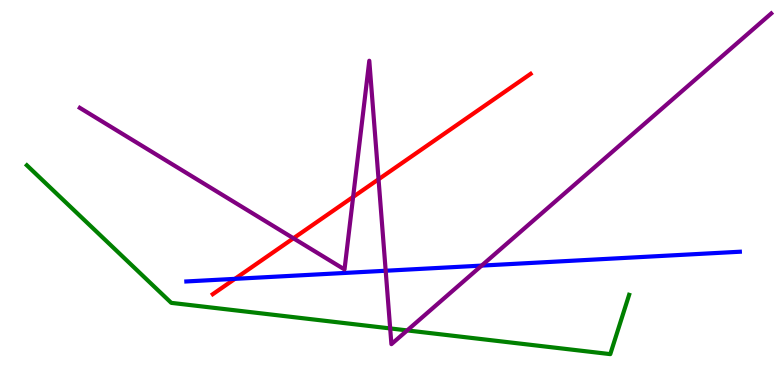[{'lines': ['blue', 'red'], 'intersections': [{'x': 3.03, 'y': 2.76}]}, {'lines': ['green', 'red'], 'intersections': []}, {'lines': ['purple', 'red'], 'intersections': [{'x': 3.79, 'y': 3.81}, {'x': 4.56, 'y': 4.89}, {'x': 4.88, 'y': 5.34}]}, {'lines': ['blue', 'green'], 'intersections': []}, {'lines': ['blue', 'purple'], 'intersections': [{'x': 4.98, 'y': 2.97}, {'x': 6.21, 'y': 3.1}]}, {'lines': ['green', 'purple'], 'intersections': [{'x': 5.03, 'y': 1.47}, {'x': 5.25, 'y': 1.42}]}]